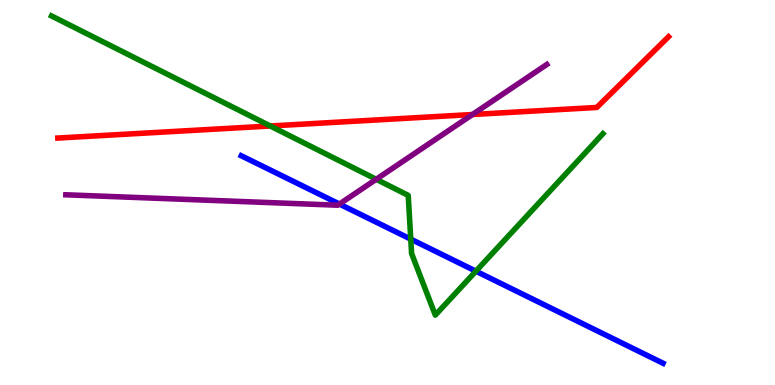[{'lines': ['blue', 'red'], 'intersections': []}, {'lines': ['green', 'red'], 'intersections': [{'x': 3.49, 'y': 6.73}]}, {'lines': ['purple', 'red'], 'intersections': [{'x': 6.1, 'y': 7.03}]}, {'lines': ['blue', 'green'], 'intersections': [{'x': 5.3, 'y': 3.79}, {'x': 6.14, 'y': 2.96}]}, {'lines': ['blue', 'purple'], 'intersections': [{'x': 4.38, 'y': 4.7}]}, {'lines': ['green', 'purple'], 'intersections': [{'x': 4.85, 'y': 5.34}]}]